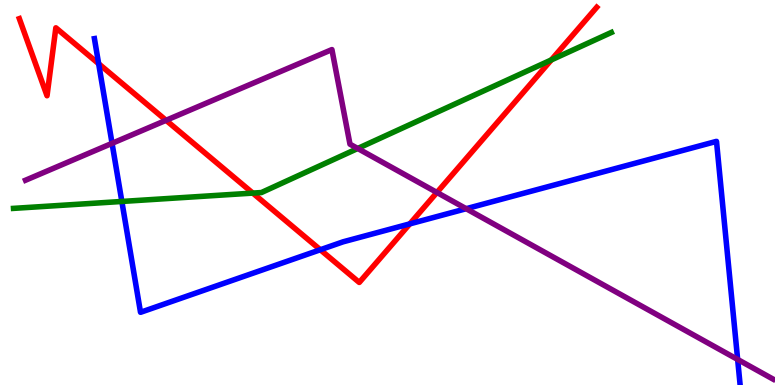[{'lines': ['blue', 'red'], 'intersections': [{'x': 1.27, 'y': 8.34}, {'x': 4.13, 'y': 3.51}, {'x': 5.29, 'y': 4.19}]}, {'lines': ['green', 'red'], 'intersections': [{'x': 3.26, 'y': 4.98}, {'x': 7.11, 'y': 8.44}]}, {'lines': ['purple', 'red'], 'intersections': [{'x': 2.14, 'y': 6.88}, {'x': 5.64, 'y': 5.0}]}, {'lines': ['blue', 'green'], 'intersections': [{'x': 1.57, 'y': 4.77}]}, {'lines': ['blue', 'purple'], 'intersections': [{'x': 1.45, 'y': 6.28}, {'x': 6.02, 'y': 4.58}, {'x': 9.52, 'y': 0.663}]}, {'lines': ['green', 'purple'], 'intersections': [{'x': 4.62, 'y': 6.14}]}]